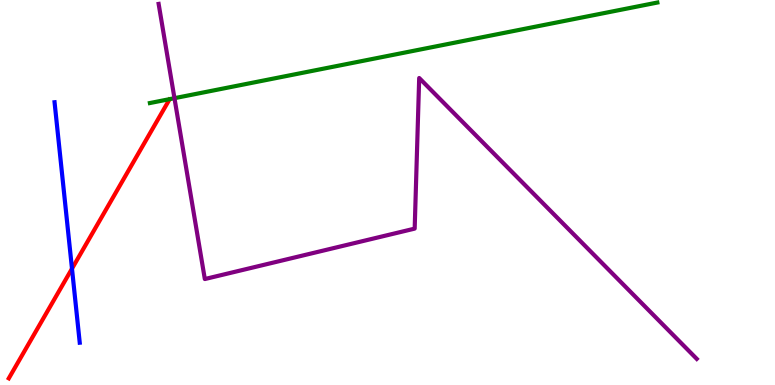[{'lines': ['blue', 'red'], 'intersections': [{'x': 0.929, 'y': 3.02}]}, {'lines': ['green', 'red'], 'intersections': []}, {'lines': ['purple', 'red'], 'intersections': []}, {'lines': ['blue', 'green'], 'intersections': []}, {'lines': ['blue', 'purple'], 'intersections': []}, {'lines': ['green', 'purple'], 'intersections': [{'x': 2.25, 'y': 7.45}]}]